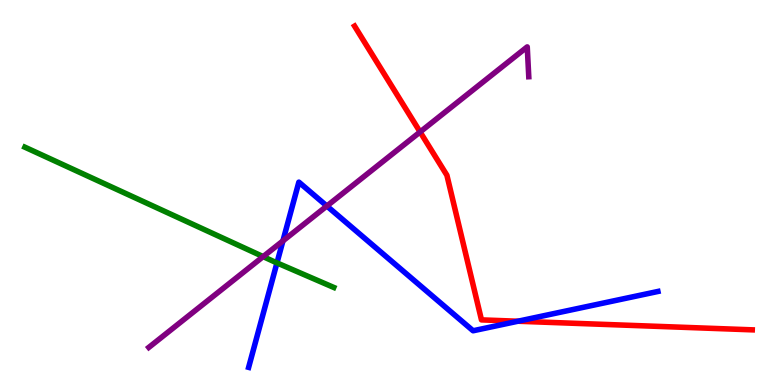[{'lines': ['blue', 'red'], 'intersections': [{'x': 6.68, 'y': 1.66}]}, {'lines': ['green', 'red'], 'intersections': []}, {'lines': ['purple', 'red'], 'intersections': [{'x': 5.42, 'y': 6.57}]}, {'lines': ['blue', 'green'], 'intersections': [{'x': 3.57, 'y': 3.17}]}, {'lines': ['blue', 'purple'], 'intersections': [{'x': 3.65, 'y': 3.74}, {'x': 4.22, 'y': 4.65}]}, {'lines': ['green', 'purple'], 'intersections': [{'x': 3.4, 'y': 3.33}]}]